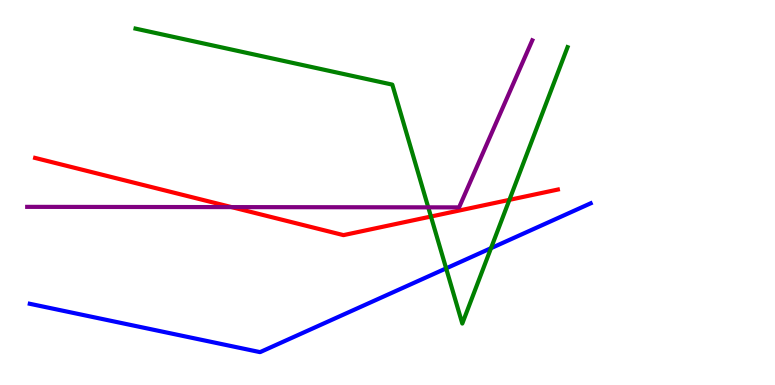[{'lines': ['blue', 'red'], 'intersections': []}, {'lines': ['green', 'red'], 'intersections': [{'x': 5.56, 'y': 4.38}, {'x': 6.57, 'y': 4.81}]}, {'lines': ['purple', 'red'], 'intersections': [{'x': 2.99, 'y': 4.62}]}, {'lines': ['blue', 'green'], 'intersections': [{'x': 5.76, 'y': 3.03}, {'x': 6.34, 'y': 3.55}]}, {'lines': ['blue', 'purple'], 'intersections': []}, {'lines': ['green', 'purple'], 'intersections': [{'x': 5.53, 'y': 4.61}]}]